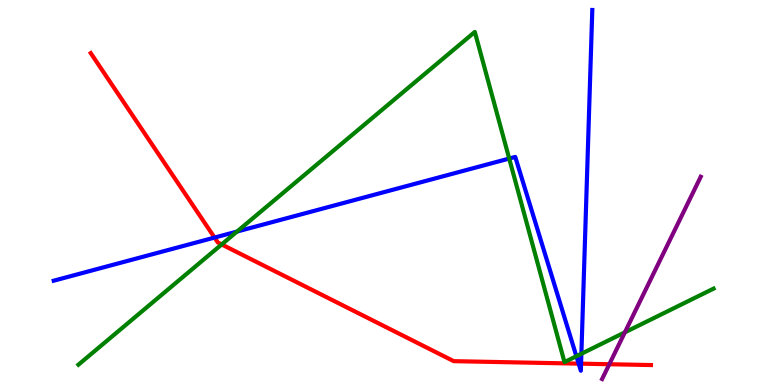[{'lines': ['blue', 'red'], 'intersections': [{'x': 2.77, 'y': 3.83}, {'x': 7.47, 'y': 0.555}, {'x': 7.5, 'y': 0.554}]}, {'lines': ['green', 'red'], 'intersections': [{'x': 2.86, 'y': 3.65}]}, {'lines': ['purple', 'red'], 'intersections': [{'x': 7.86, 'y': 0.539}]}, {'lines': ['blue', 'green'], 'intersections': [{'x': 3.06, 'y': 3.99}, {'x': 6.57, 'y': 5.88}, {'x': 7.44, 'y': 0.747}, {'x': 7.5, 'y': 0.811}]}, {'lines': ['blue', 'purple'], 'intersections': []}, {'lines': ['green', 'purple'], 'intersections': [{'x': 8.06, 'y': 1.37}]}]